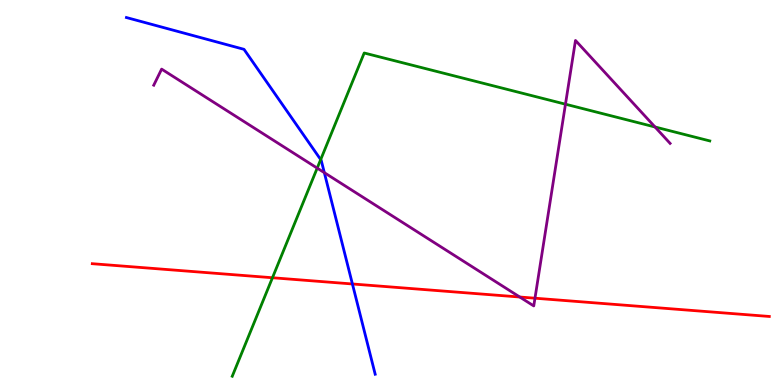[{'lines': ['blue', 'red'], 'intersections': [{'x': 4.55, 'y': 2.62}]}, {'lines': ['green', 'red'], 'intersections': [{'x': 3.52, 'y': 2.79}]}, {'lines': ['purple', 'red'], 'intersections': [{'x': 6.71, 'y': 2.29}, {'x': 6.9, 'y': 2.25}]}, {'lines': ['blue', 'green'], 'intersections': [{'x': 4.14, 'y': 5.85}]}, {'lines': ['blue', 'purple'], 'intersections': [{'x': 4.18, 'y': 5.52}]}, {'lines': ['green', 'purple'], 'intersections': [{'x': 4.09, 'y': 5.63}, {'x': 7.3, 'y': 7.29}, {'x': 8.45, 'y': 6.7}]}]